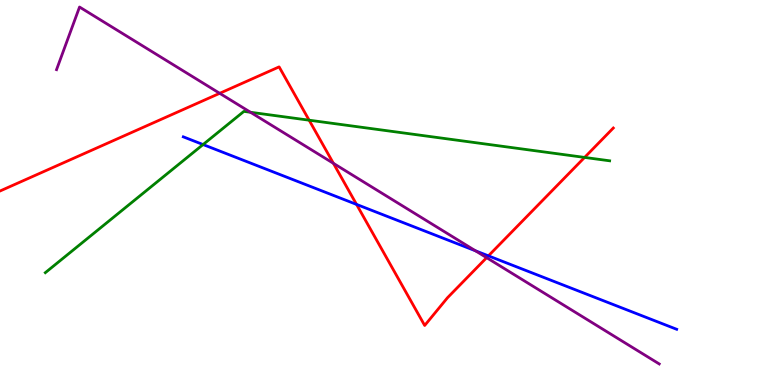[{'lines': ['blue', 'red'], 'intersections': [{'x': 4.6, 'y': 4.69}, {'x': 6.3, 'y': 3.35}]}, {'lines': ['green', 'red'], 'intersections': [{'x': 3.99, 'y': 6.88}, {'x': 7.54, 'y': 5.91}]}, {'lines': ['purple', 'red'], 'intersections': [{'x': 2.83, 'y': 7.58}, {'x': 4.3, 'y': 5.76}, {'x': 6.28, 'y': 3.31}]}, {'lines': ['blue', 'green'], 'intersections': [{'x': 2.62, 'y': 6.25}]}, {'lines': ['blue', 'purple'], 'intersections': [{'x': 6.14, 'y': 3.49}]}, {'lines': ['green', 'purple'], 'intersections': [{'x': 3.23, 'y': 7.08}]}]